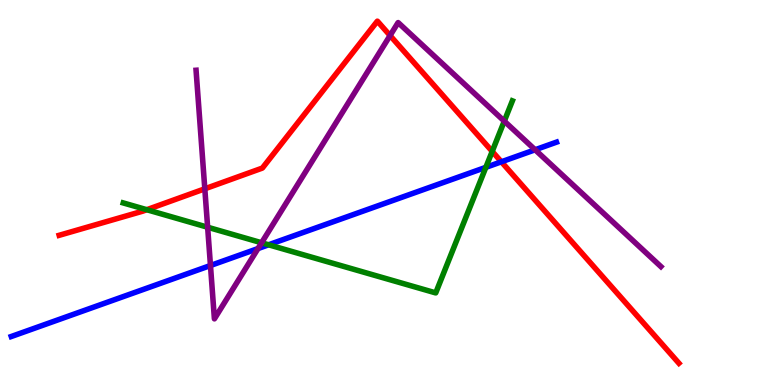[{'lines': ['blue', 'red'], 'intersections': [{'x': 6.47, 'y': 5.8}]}, {'lines': ['green', 'red'], 'intersections': [{'x': 1.89, 'y': 4.55}, {'x': 6.35, 'y': 6.07}]}, {'lines': ['purple', 'red'], 'intersections': [{'x': 2.64, 'y': 5.1}, {'x': 5.03, 'y': 9.08}]}, {'lines': ['blue', 'green'], 'intersections': [{'x': 3.47, 'y': 3.64}, {'x': 6.27, 'y': 5.65}]}, {'lines': ['blue', 'purple'], 'intersections': [{'x': 2.72, 'y': 3.1}, {'x': 3.33, 'y': 3.54}, {'x': 6.9, 'y': 6.11}]}, {'lines': ['green', 'purple'], 'intersections': [{'x': 2.68, 'y': 4.1}, {'x': 3.38, 'y': 3.69}, {'x': 6.51, 'y': 6.85}]}]